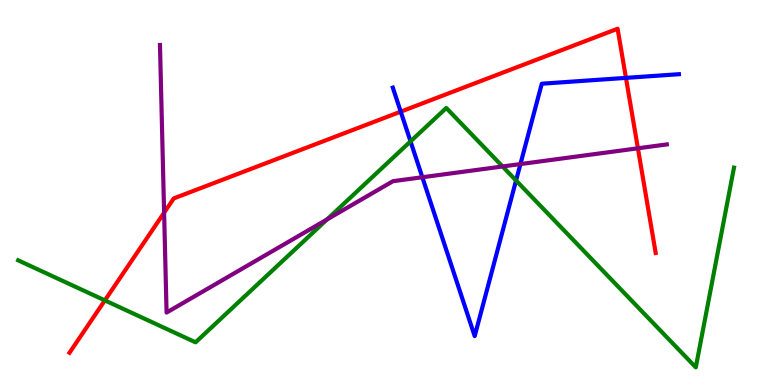[{'lines': ['blue', 'red'], 'intersections': [{'x': 5.17, 'y': 7.1}, {'x': 8.08, 'y': 7.98}]}, {'lines': ['green', 'red'], 'intersections': [{'x': 1.35, 'y': 2.2}]}, {'lines': ['purple', 'red'], 'intersections': [{'x': 2.12, 'y': 4.48}, {'x': 8.23, 'y': 6.15}]}, {'lines': ['blue', 'green'], 'intersections': [{'x': 5.3, 'y': 6.33}, {'x': 6.66, 'y': 5.31}]}, {'lines': ['blue', 'purple'], 'intersections': [{'x': 5.45, 'y': 5.4}, {'x': 6.72, 'y': 5.74}]}, {'lines': ['green', 'purple'], 'intersections': [{'x': 4.22, 'y': 4.3}, {'x': 6.48, 'y': 5.68}]}]